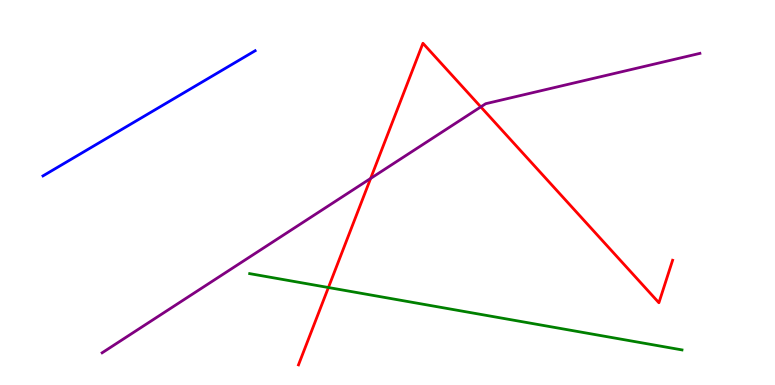[{'lines': ['blue', 'red'], 'intersections': []}, {'lines': ['green', 'red'], 'intersections': [{'x': 4.24, 'y': 2.53}]}, {'lines': ['purple', 'red'], 'intersections': [{'x': 4.78, 'y': 5.37}, {'x': 6.2, 'y': 7.22}]}, {'lines': ['blue', 'green'], 'intersections': []}, {'lines': ['blue', 'purple'], 'intersections': []}, {'lines': ['green', 'purple'], 'intersections': []}]